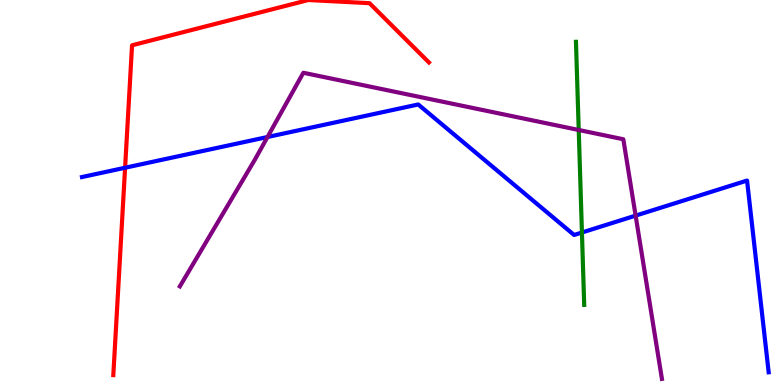[{'lines': ['blue', 'red'], 'intersections': [{'x': 1.61, 'y': 5.64}]}, {'lines': ['green', 'red'], 'intersections': []}, {'lines': ['purple', 'red'], 'intersections': []}, {'lines': ['blue', 'green'], 'intersections': [{'x': 7.51, 'y': 3.96}]}, {'lines': ['blue', 'purple'], 'intersections': [{'x': 3.45, 'y': 6.44}, {'x': 8.2, 'y': 4.4}]}, {'lines': ['green', 'purple'], 'intersections': [{'x': 7.47, 'y': 6.62}]}]